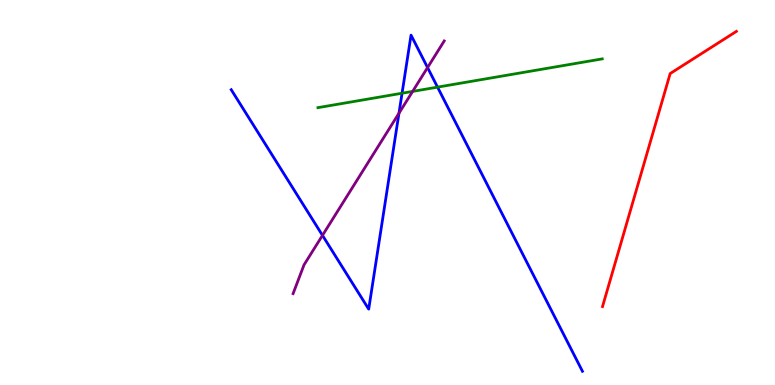[{'lines': ['blue', 'red'], 'intersections': []}, {'lines': ['green', 'red'], 'intersections': []}, {'lines': ['purple', 'red'], 'intersections': []}, {'lines': ['blue', 'green'], 'intersections': [{'x': 5.19, 'y': 7.58}, {'x': 5.65, 'y': 7.74}]}, {'lines': ['blue', 'purple'], 'intersections': [{'x': 4.16, 'y': 3.89}, {'x': 5.15, 'y': 7.06}, {'x': 5.52, 'y': 8.25}]}, {'lines': ['green', 'purple'], 'intersections': [{'x': 5.32, 'y': 7.63}]}]